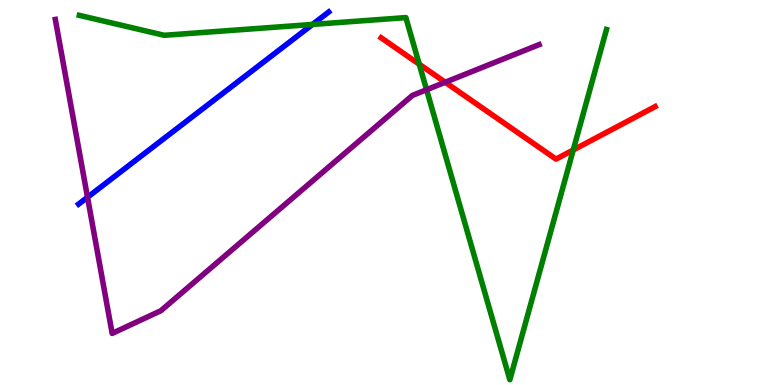[{'lines': ['blue', 'red'], 'intersections': []}, {'lines': ['green', 'red'], 'intersections': [{'x': 5.41, 'y': 8.33}, {'x': 7.4, 'y': 6.1}]}, {'lines': ['purple', 'red'], 'intersections': [{'x': 5.75, 'y': 7.86}]}, {'lines': ['blue', 'green'], 'intersections': [{'x': 4.03, 'y': 9.37}]}, {'lines': ['blue', 'purple'], 'intersections': [{'x': 1.13, 'y': 4.88}]}, {'lines': ['green', 'purple'], 'intersections': [{'x': 5.5, 'y': 7.67}]}]